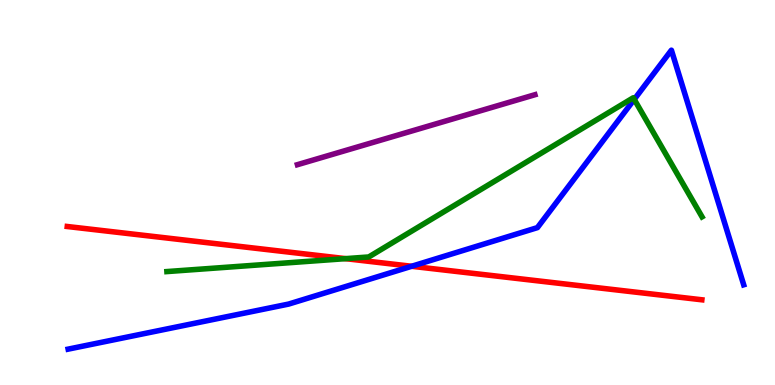[{'lines': ['blue', 'red'], 'intersections': [{'x': 5.31, 'y': 3.08}]}, {'lines': ['green', 'red'], 'intersections': [{'x': 4.46, 'y': 3.28}]}, {'lines': ['purple', 'red'], 'intersections': []}, {'lines': ['blue', 'green'], 'intersections': [{'x': 8.18, 'y': 7.42}]}, {'lines': ['blue', 'purple'], 'intersections': []}, {'lines': ['green', 'purple'], 'intersections': []}]